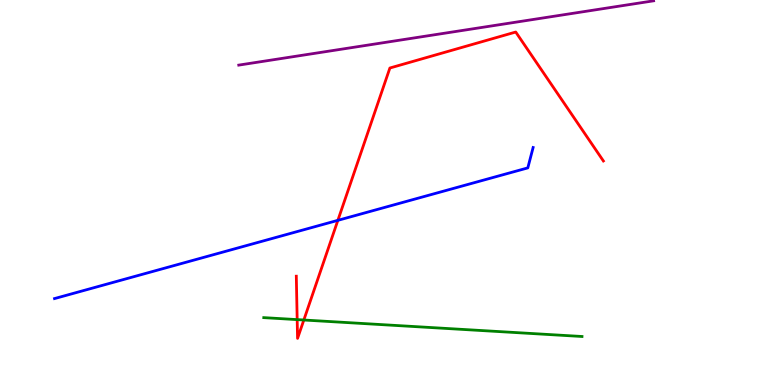[{'lines': ['blue', 'red'], 'intersections': [{'x': 4.36, 'y': 4.28}]}, {'lines': ['green', 'red'], 'intersections': [{'x': 3.83, 'y': 1.7}, {'x': 3.92, 'y': 1.69}]}, {'lines': ['purple', 'red'], 'intersections': []}, {'lines': ['blue', 'green'], 'intersections': []}, {'lines': ['blue', 'purple'], 'intersections': []}, {'lines': ['green', 'purple'], 'intersections': []}]